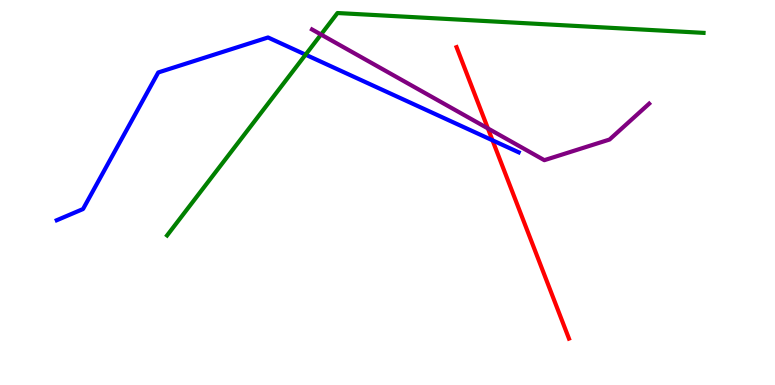[{'lines': ['blue', 'red'], 'intersections': [{'x': 6.35, 'y': 6.36}]}, {'lines': ['green', 'red'], 'intersections': []}, {'lines': ['purple', 'red'], 'intersections': [{'x': 6.3, 'y': 6.66}]}, {'lines': ['blue', 'green'], 'intersections': [{'x': 3.94, 'y': 8.58}]}, {'lines': ['blue', 'purple'], 'intersections': []}, {'lines': ['green', 'purple'], 'intersections': [{'x': 4.14, 'y': 9.1}]}]